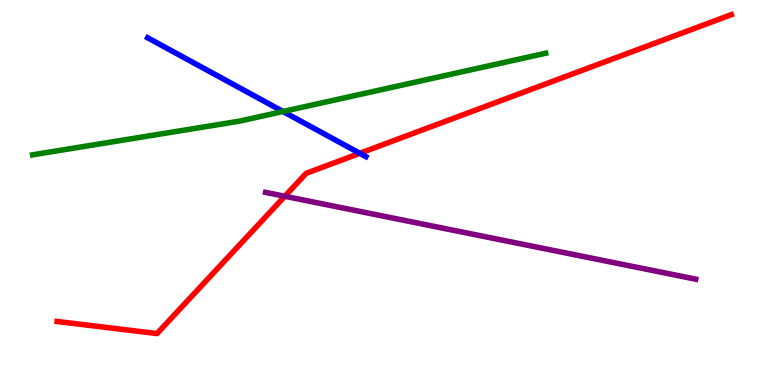[{'lines': ['blue', 'red'], 'intersections': [{'x': 4.64, 'y': 6.02}]}, {'lines': ['green', 'red'], 'intersections': []}, {'lines': ['purple', 'red'], 'intersections': [{'x': 3.68, 'y': 4.9}]}, {'lines': ['blue', 'green'], 'intersections': [{'x': 3.65, 'y': 7.1}]}, {'lines': ['blue', 'purple'], 'intersections': []}, {'lines': ['green', 'purple'], 'intersections': []}]